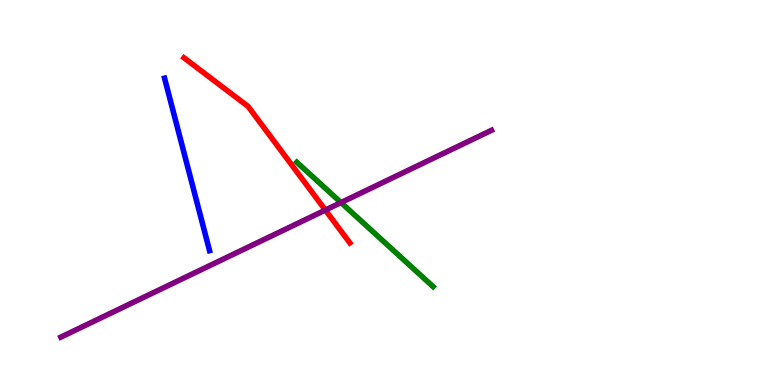[{'lines': ['blue', 'red'], 'intersections': []}, {'lines': ['green', 'red'], 'intersections': []}, {'lines': ['purple', 'red'], 'intersections': [{'x': 4.2, 'y': 4.54}]}, {'lines': ['blue', 'green'], 'intersections': []}, {'lines': ['blue', 'purple'], 'intersections': []}, {'lines': ['green', 'purple'], 'intersections': [{'x': 4.4, 'y': 4.74}]}]